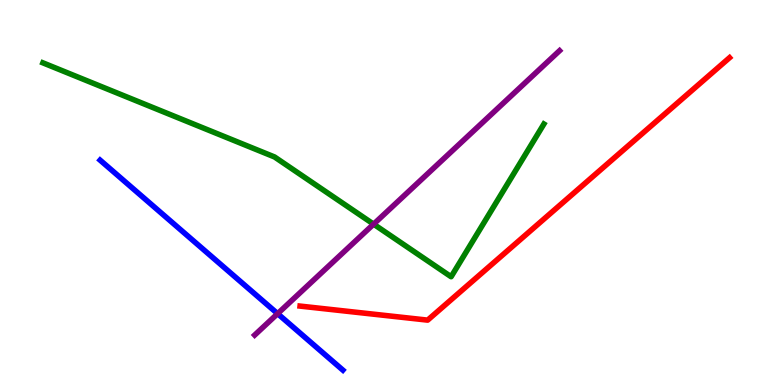[{'lines': ['blue', 'red'], 'intersections': []}, {'lines': ['green', 'red'], 'intersections': []}, {'lines': ['purple', 'red'], 'intersections': []}, {'lines': ['blue', 'green'], 'intersections': []}, {'lines': ['blue', 'purple'], 'intersections': [{'x': 3.58, 'y': 1.85}]}, {'lines': ['green', 'purple'], 'intersections': [{'x': 4.82, 'y': 4.18}]}]